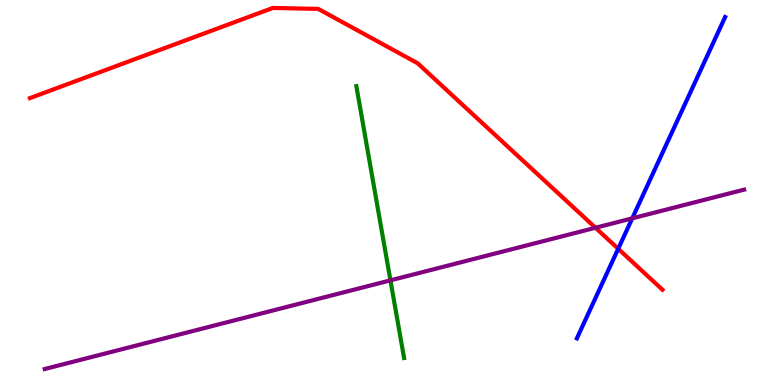[{'lines': ['blue', 'red'], 'intersections': [{'x': 7.98, 'y': 3.54}]}, {'lines': ['green', 'red'], 'intersections': []}, {'lines': ['purple', 'red'], 'intersections': [{'x': 7.68, 'y': 4.08}]}, {'lines': ['blue', 'green'], 'intersections': []}, {'lines': ['blue', 'purple'], 'intersections': [{'x': 8.16, 'y': 4.33}]}, {'lines': ['green', 'purple'], 'intersections': [{'x': 5.04, 'y': 2.72}]}]